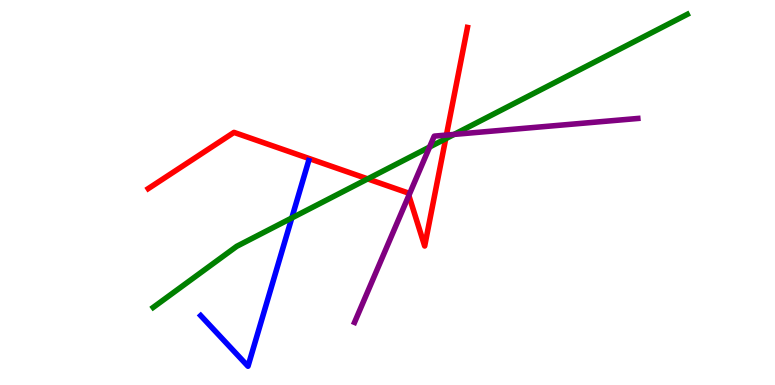[{'lines': ['blue', 'red'], 'intersections': []}, {'lines': ['green', 'red'], 'intersections': [{'x': 4.74, 'y': 5.35}, {'x': 5.75, 'y': 6.4}]}, {'lines': ['purple', 'red'], 'intersections': [{'x': 5.28, 'y': 4.92}, {'x': 5.76, 'y': 6.49}]}, {'lines': ['blue', 'green'], 'intersections': [{'x': 3.76, 'y': 4.34}]}, {'lines': ['blue', 'purple'], 'intersections': []}, {'lines': ['green', 'purple'], 'intersections': [{'x': 5.54, 'y': 6.18}, {'x': 5.86, 'y': 6.51}]}]